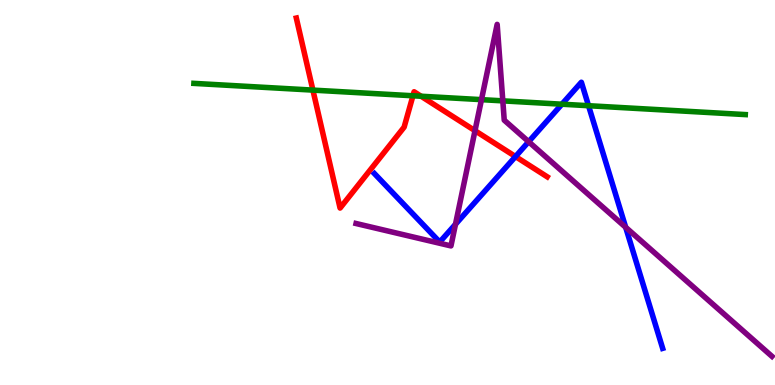[{'lines': ['blue', 'red'], 'intersections': [{'x': 6.65, 'y': 5.93}]}, {'lines': ['green', 'red'], 'intersections': [{'x': 4.04, 'y': 7.66}, {'x': 5.33, 'y': 7.51}, {'x': 5.43, 'y': 7.5}]}, {'lines': ['purple', 'red'], 'intersections': [{'x': 6.13, 'y': 6.61}]}, {'lines': ['blue', 'green'], 'intersections': [{'x': 7.25, 'y': 7.29}, {'x': 7.59, 'y': 7.25}]}, {'lines': ['blue', 'purple'], 'intersections': [{'x': 5.88, 'y': 4.17}, {'x': 6.82, 'y': 6.32}, {'x': 8.07, 'y': 4.1}]}, {'lines': ['green', 'purple'], 'intersections': [{'x': 6.21, 'y': 7.41}, {'x': 6.49, 'y': 7.38}]}]